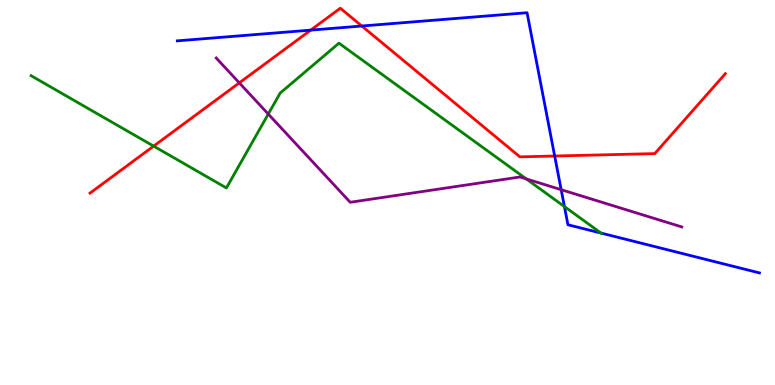[{'lines': ['blue', 'red'], 'intersections': [{'x': 4.01, 'y': 9.22}, {'x': 4.67, 'y': 9.32}, {'x': 7.16, 'y': 5.95}]}, {'lines': ['green', 'red'], 'intersections': [{'x': 1.98, 'y': 6.2}]}, {'lines': ['purple', 'red'], 'intersections': [{'x': 3.09, 'y': 7.85}]}, {'lines': ['blue', 'green'], 'intersections': [{'x': 7.28, 'y': 4.63}, {'x': 7.75, 'y': 3.95}]}, {'lines': ['blue', 'purple'], 'intersections': [{'x': 7.24, 'y': 5.07}]}, {'lines': ['green', 'purple'], 'intersections': [{'x': 3.46, 'y': 7.04}, {'x': 6.79, 'y': 5.35}]}]